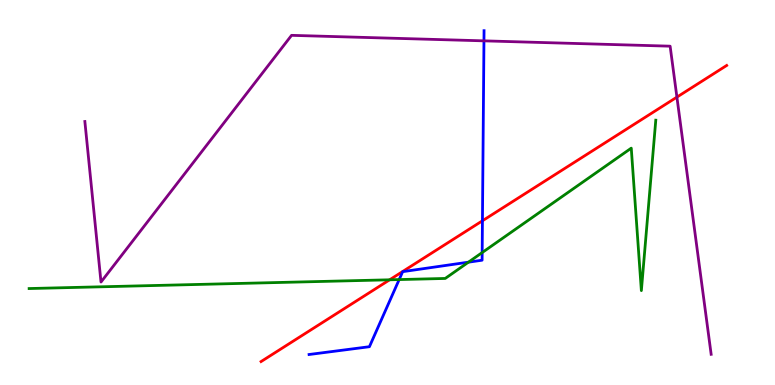[{'lines': ['blue', 'red'], 'intersections': [{'x': 6.23, 'y': 4.27}]}, {'lines': ['green', 'red'], 'intersections': [{'x': 5.03, 'y': 2.73}]}, {'lines': ['purple', 'red'], 'intersections': [{'x': 8.73, 'y': 7.48}]}, {'lines': ['blue', 'green'], 'intersections': [{'x': 5.15, 'y': 2.74}, {'x': 6.04, 'y': 3.19}, {'x': 6.22, 'y': 3.44}]}, {'lines': ['blue', 'purple'], 'intersections': [{'x': 6.24, 'y': 8.94}]}, {'lines': ['green', 'purple'], 'intersections': []}]